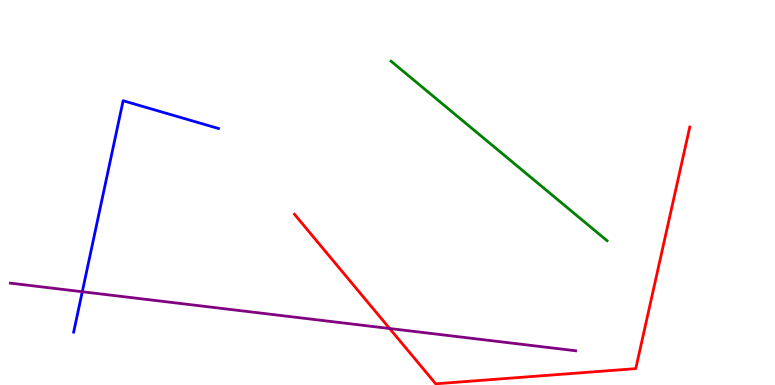[{'lines': ['blue', 'red'], 'intersections': []}, {'lines': ['green', 'red'], 'intersections': []}, {'lines': ['purple', 'red'], 'intersections': [{'x': 5.03, 'y': 1.47}]}, {'lines': ['blue', 'green'], 'intersections': []}, {'lines': ['blue', 'purple'], 'intersections': [{'x': 1.06, 'y': 2.42}]}, {'lines': ['green', 'purple'], 'intersections': []}]